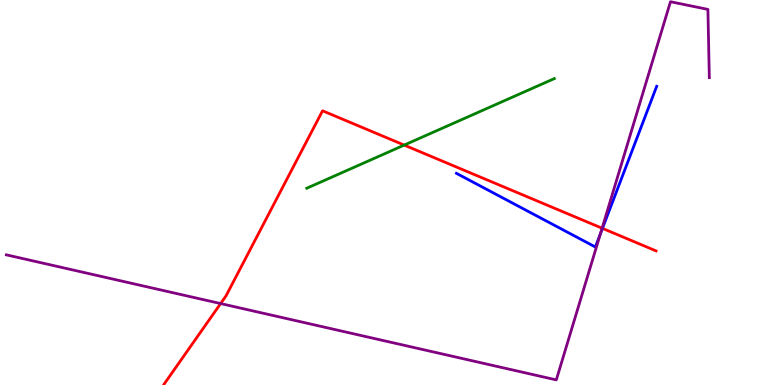[{'lines': ['blue', 'red'], 'intersections': [{'x': 7.77, 'y': 4.07}]}, {'lines': ['green', 'red'], 'intersections': [{'x': 5.22, 'y': 6.23}]}, {'lines': ['purple', 'red'], 'intersections': [{'x': 2.85, 'y': 2.12}, {'x': 7.77, 'y': 4.07}]}, {'lines': ['blue', 'green'], 'intersections': []}, {'lines': ['blue', 'purple'], 'intersections': [{'x': 7.75, 'y': 3.93}]}, {'lines': ['green', 'purple'], 'intersections': []}]